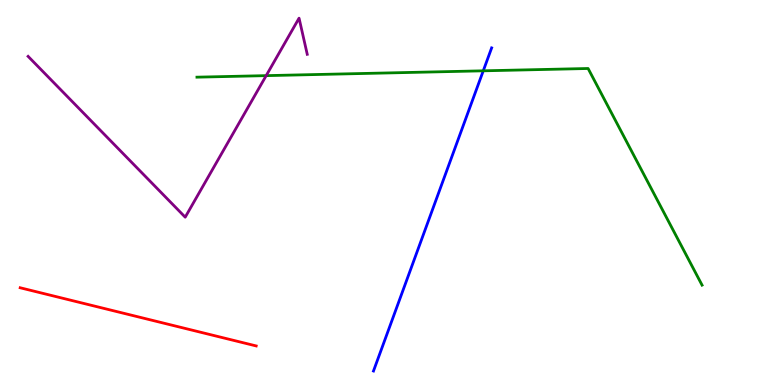[{'lines': ['blue', 'red'], 'intersections': []}, {'lines': ['green', 'red'], 'intersections': []}, {'lines': ['purple', 'red'], 'intersections': []}, {'lines': ['blue', 'green'], 'intersections': [{'x': 6.24, 'y': 8.16}]}, {'lines': ['blue', 'purple'], 'intersections': []}, {'lines': ['green', 'purple'], 'intersections': [{'x': 3.43, 'y': 8.04}]}]